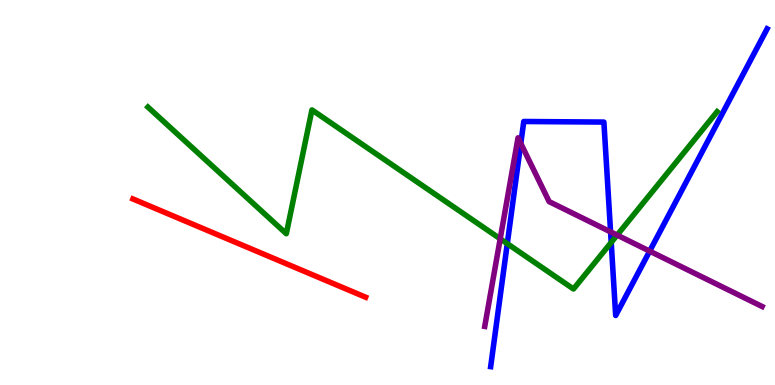[{'lines': ['blue', 'red'], 'intersections': []}, {'lines': ['green', 'red'], 'intersections': []}, {'lines': ['purple', 'red'], 'intersections': []}, {'lines': ['blue', 'green'], 'intersections': [{'x': 6.55, 'y': 3.67}, {'x': 7.89, 'y': 3.7}]}, {'lines': ['blue', 'purple'], 'intersections': [{'x': 6.72, 'y': 6.27}, {'x': 7.88, 'y': 3.98}, {'x': 8.38, 'y': 3.48}]}, {'lines': ['green', 'purple'], 'intersections': [{'x': 6.45, 'y': 3.8}, {'x': 7.96, 'y': 3.89}]}]